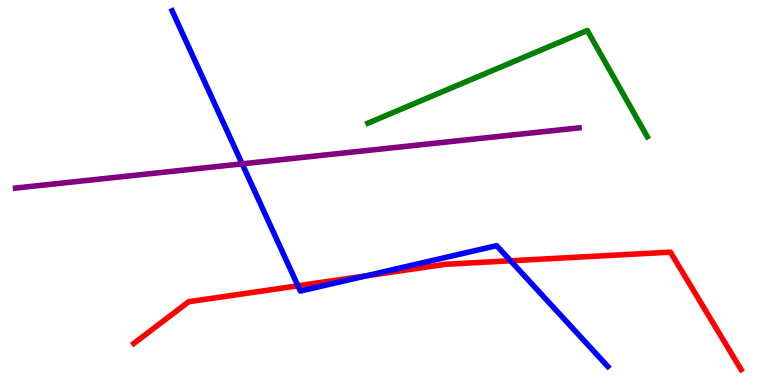[{'lines': ['blue', 'red'], 'intersections': [{'x': 3.84, 'y': 2.58}, {'x': 4.72, 'y': 2.83}, {'x': 6.59, 'y': 3.23}]}, {'lines': ['green', 'red'], 'intersections': []}, {'lines': ['purple', 'red'], 'intersections': []}, {'lines': ['blue', 'green'], 'intersections': []}, {'lines': ['blue', 'purple'], 'intersections': [{'x': 3.12, 'y': 5.74}]}, {'lines': ['green', 'purple'], 'intersections': []}]